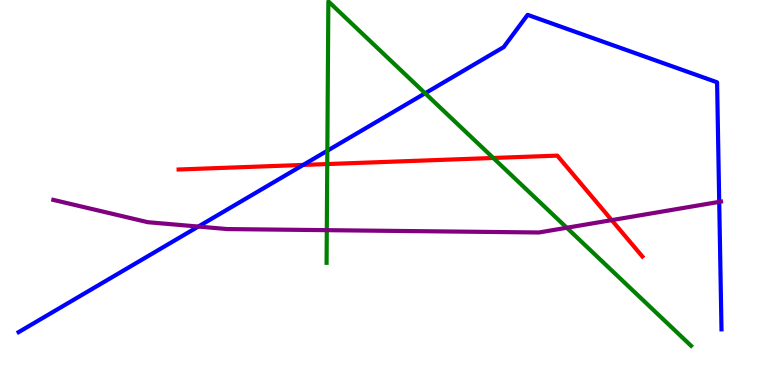[{'lines': ['blue', 'red'], 'intersections': [{'x': 3.91, 'y': 5.72}]}, {'lines': ['green', 'red'], 'intersections': [{'x': 4.22, 'y': 5.74}, {'x': 6.36, 'y': 5.9}]}, {'lines': ['purple', 'red'], 'intersections': [{'x': 7.89, 'y': 4.28}]}, {'lines': ['blue', 'green'], 'intersections': [{'x': 4.22, 'y': 6.08}, {'x': 5.49, 'y': 7.58}]}, {'lines': ['blue', 'purple'], 'intersections': [{'x': 2.56, 'y': 4.12}, {'x': 9.28, 'y': 4.76}]}, {'lines': ['green', 'purple'], 'intersections': [{'x': 4.22, 'y': 4.02}, {'x': 7.31, 'y': 4.08}]}]